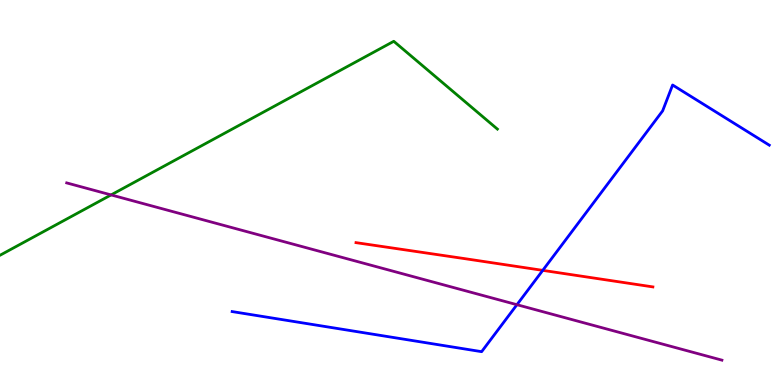[{'lines': ['blue', 'red'], 'intersections': [{'x': 7.0, 'y': 2.98}]}, {'lines': ['green', 'red'], 'intersections': []}, {'lines': ['purple', 'red'], 'intersections': []}, {'lines': ['blue', 'green'], 'intersections': []}, {'lines': ['blue', 'purple'], 'intersections': [{'x': 6.67, 'y': 2.09}]}, {'lines': ['green', 'purple'], 'intersections': [{'x': 1.43, 'y': 4.94}]}]